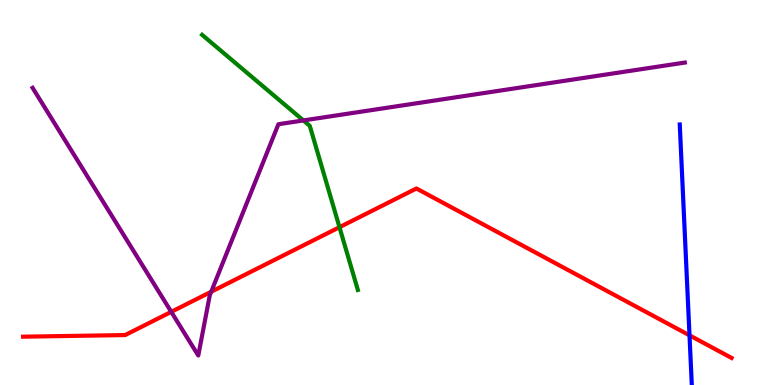[{'lines': ['blue', 'red'], 'intersections': [{'x': 8.9, 'y': 1.29}]}, {'lines': ['green', 'red'], 'intersections': [{'x': 4.38, 'y': 4.1}]}, {'lines': ['purple', 'red'], 'intersections': [{'x': 2.21, 'y': 1.9}, {'x': 2.73, 'y': 2.42}]}, {'lines': ['blue', 'green'], 'intersections': []}, {'lines': ['blue', 'purple'], 'intersections': []}, {'lines': ['green', 'purple'], 'intersections': [{'x': 3.91, 'y': 6.87}]}]